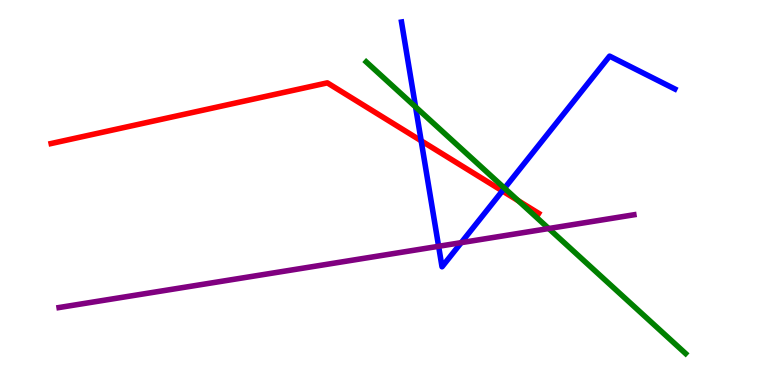[{'lines': ['blue', 'red'], 'intersections': [{'x': 5.43, 'y': 6.34}, {'x': 6.48, 'y': 5.04}]}, {'lines': ['green', 'red'], 'intersections': [{'x': 6.69, 'y': 4.79}]}, {'lines': ['purple', 'red'], 'intersections': []}, {'lines': ['blue', 'green'], 'intersections': [{'x': 5.36, 'y': 7.22}, {'x': 6.51, 'y': 5.11}]}, {'lines': ['blue', 'purple'], 'intersections': [{'x': 5.66, 'y': 3.6}, {'x': 5.95, 'y': 3.7}]}, {'lines': ['green', 'purple'], 'intersections': [{'x': 7.08, 'y': 4.06}]}]